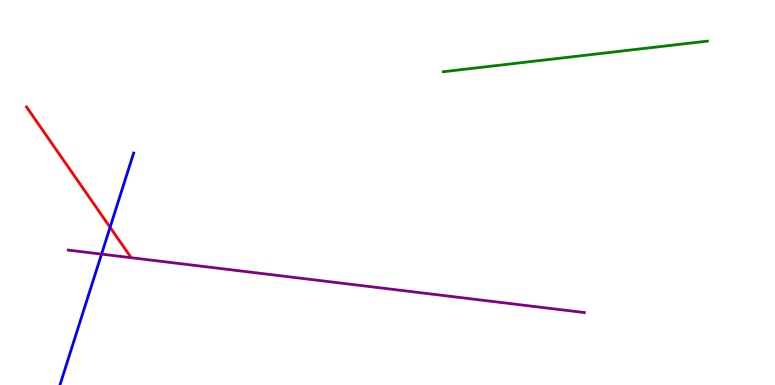[{'lines': ['blue', 'red'], 'intersections': [{'x': 1.42, 'y': 4.1}]}, {'lines': ['green', 'red'], 'intersections': []}, {'lines': ['purple', 'red'], 'intersections': []}, {'lines': ['blue', 'green'], 'intersections': []}, {'lines': ['blue', 'purple'], 'intersections': [{'x': 1.31, 'y': 3.4}]}, {'lines': ['green', 'purple'], 'intersections': []}]